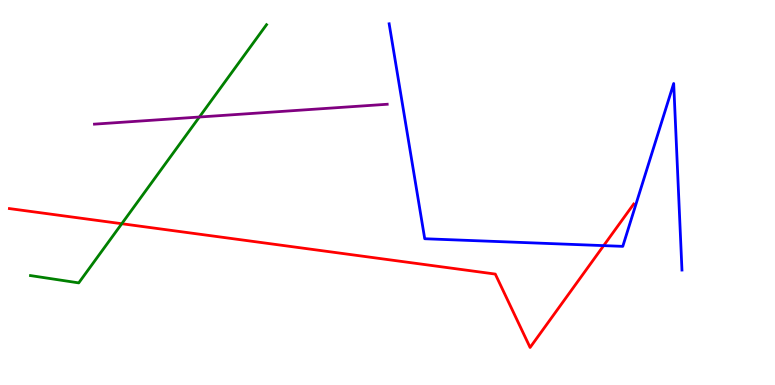[{'lines': ['blue', 'red'], 'intersections': [{'x': 7.79, 'y': 3.62}]}, {'lines': ['green', 'red'], 'intersections': [{'x': 1.57, 'y': 4.19}]}, {'lines': ['purple', 'red'], 'intersections': []}, {'lines': ['blue', 'green'], 'intersections': []}, {'lines': ['blue', 'purple'], 'intersections': []}, {'lines': ['green', 'purple'], 'intersections': [{'x': 2.57, 'y': 6.96}]}]